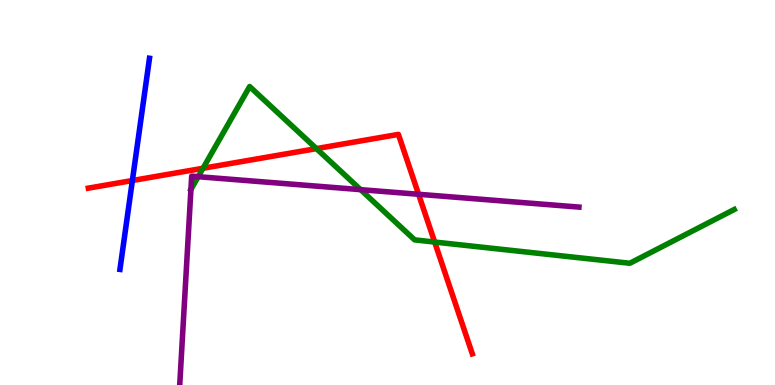[{'lines': ['blue', 'red'], 'intersections': [{'x': 1.71, 'y': 5.31}]}, {'lines': ['green', 'red'], 'intersections': [{'x': 2.62, 'y': 5.63}, {'x': 4.08, 'y': 6.14}, {'x': 5.61, 'y': 3.71}]}, {'lines': ['purple', 'red'], 'intersections': [{'x': 5.4, 'y': 4.95}]}, {'lines': ['blue', 'green'], 'intersections': []}, {'lines': ['blue', 'purple'], 'intersections': []}, {'lines': ['green', 'purple'], 'intersections': [{'x': 2.46, 'y': 5.08}, {'x': 2.56, 'y': 5.41}, {'x': 4.65, 'y': 5.07}]}]